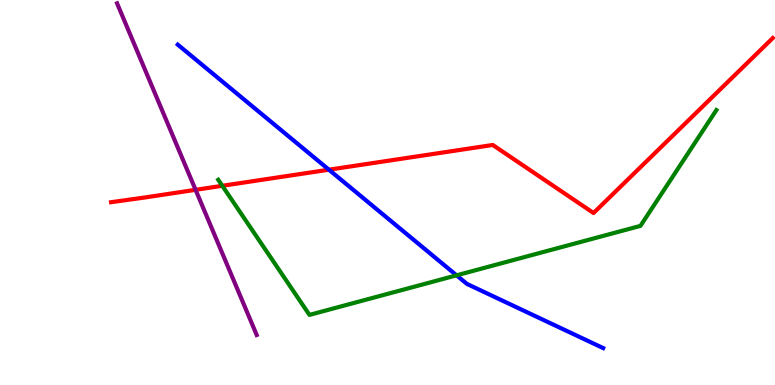[{'lines': ['blue', 'red'], 'intersections': [{'x': 4.24, 'y': 5.59}]}, {'lines': ['green', 'red'], 'intersections': [{'x': 2.87, 'y': 5.17}]}, {'lines': ['purple', 'red'], 'intersections': [{'x': 2.52, 'y': 5.07}]}, {'lines': ['blue', 'green'], 'intersections': [{'x': 5.89, 'y': 2.85}]}, {'lines': ['blue', 'purple'], 'intersections': []}, {'lines': ['green', 'purple'], 'intersections': []}]